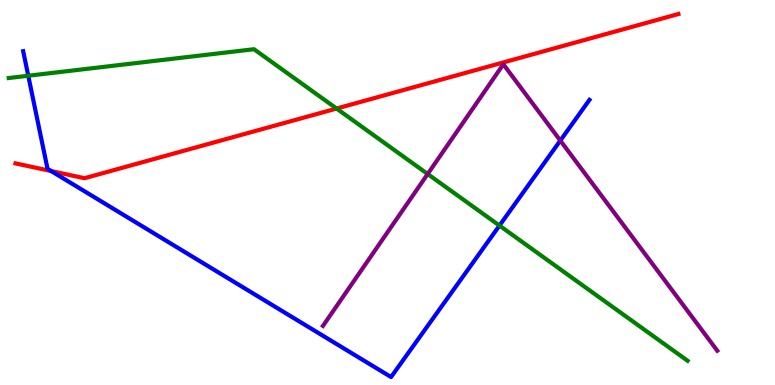[{'lines': ['blue', 'red'], 'intersections': [{'x': 0.66, 'y': 5.56}]}, {'lines': ['green', 'red'], 'intersections': [{'x': 4.34, 'y': 7.18}]}, {'lines': ['purple', 'red'], 'intersections': []}, {'lines': ['blue', 'green'], 'intersections': [{'x': 0.365, 'y': 8.03}, {'x': 6.44, 'y': 4.14}]}, {'lines': ['blue', 'purple'], 'intersections': [{'x': 7.23, 'y': 6.35}]}, {'lines': ['green', 'purple'], 'intersections': [{'x': 5.52, 'y': 5.48}]}]